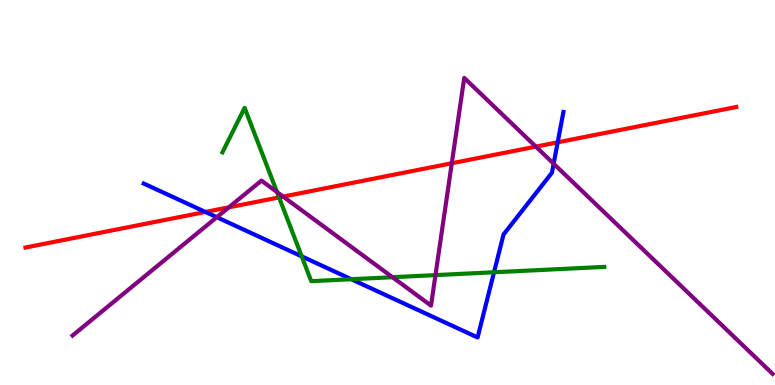[{'lines': ['blue', 'red'], 'intersections': [{'x': 2.65, 'y': 4.49}, {'x': 7.2, 'y': 6.3}]}, {'lines': ['green', 'red'], 'intersections': [{'x': 3.6, 'y': 4.87}]}, {'lines': ['purple', 'red'], 'intersections': [{'x': 2.95, 'y': 4.62}, {'x': 3.65, 'y': 4.89}, {'x': 5.83, 'y': 5.76}, {'x': 6.91, 'y': 6.19}]}, {'lines': ['blue', 'green'], 'intersections': [{'x': 3.89, 'y': 3.34}, {'x': 4.53, 'y': 2.75}, {'x': 6.37, 'y': 2.93}]}, {'lines': ['blue', 'purple'], 'intersections': [{'x': 2.8, 'y': 4.36}, {'x': 7.14, 'y': 5.75}]}, {'lines': ['green', 'purple'], 'intersections': [{'x': 3.57, 'y': 5.01}, {'x': 5.06, 'y': 2.8}, {'x': 5.62, 'y': 2.85}]}]